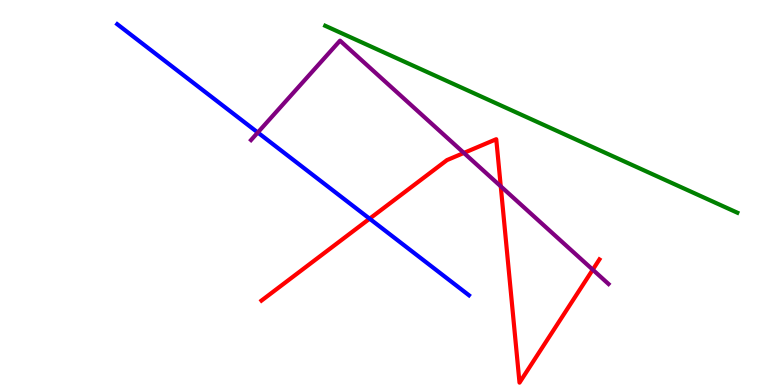[{'lines': ['blue', 'red'], 'intersections': [{'x': 4.77, 'y': 4.32}]}, {'lines': ['green', 'red'], 'intersections': []}, {'lines': ['purple', 'red'], 'intersections': [{'x': 5.99, 'y': 6.03}, {'x': 6.46, 'y': 5.16}, {'x': 7.65, 'y': 3.0}]}, {'lines': ['blue', 'green'], 'intersections': []}, {'lines': ['blue', 'purple'], 'intersections': [{'x': 3.33, 'y': 6.56}]}, {'lines': ['green', 'purple'], 'intersections': []}]